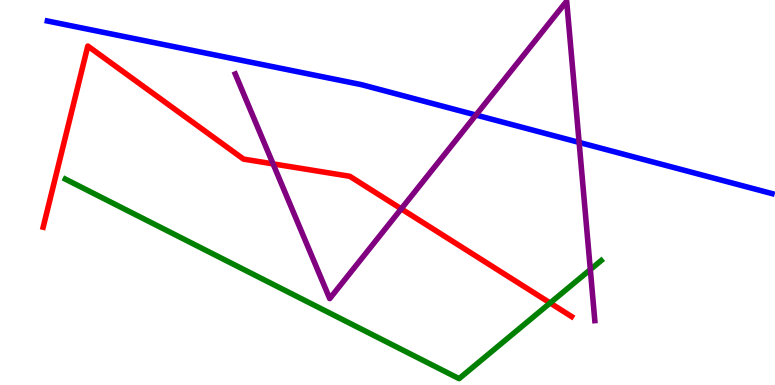[{'lines': ['blue', 'red'], 'intersections': []}, {'lines': ['green', 'red'], 'intersections': [{'x': 7.1, 'y': 2.13}]}, {'lines': ['purple', 'red'], 'intersections': [{'x': 3.52, 'y': 5.74}, {'x': 5.18, 'y': 4.58}]}, {'lines': ['blue', 'green'], 'intersections': []}, {'lines': ['blue', 'purple'], 'intersections': [{'x': 6.14, 'y': 7.01}, {'x': 7.47, 'y': 6.3}]}, {'lines': ['green', 'purple'], 'intersections': [{'x': 7.62, 'y': 3.0}]}]